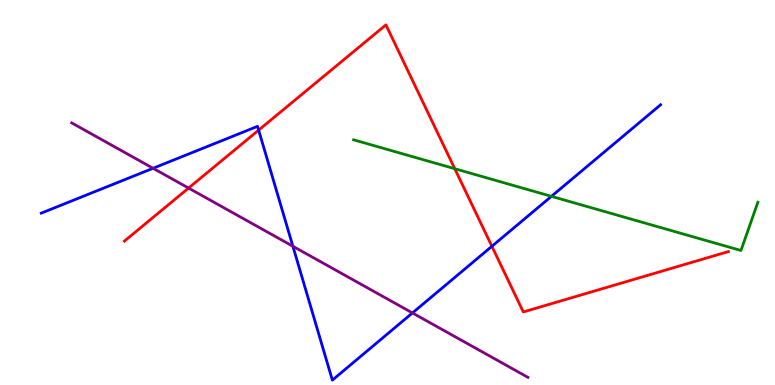[{'lines': ['blue', 'red'], 'intersections': [{'x': 3.34, 'y': 6.62}, {'x': 6.35, 'y': 3.6}]}, {'lines': ['green', 'red'], 'intersections': [{'x': 5.87, 'y': 5.62}]}, {'lines': ['purple', 'red'], 'intersections': [{'x': 2.43, 'y': 5.12}]}, {'lines': ['blue', 'green'], 'intersections': [{'x': 7.12, 'y': 4.9}]}, {'lines': ['blue', 'purple'], 'intersections': [{'x': 1.98, 'y': 5.63}, {'x': 3.78, 'y': 3.6}, {'x': 5.32, 'y': 1.87}]}, {'lines': ['green', 'purple'], 'intersections': []}]